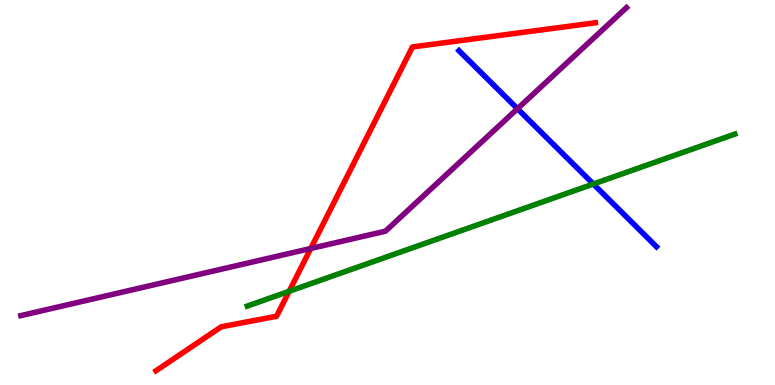[{'lines': ['blue', 'red'], 'intersections': []}, {'lines': ['green', 'red'], 'intersections': [{'x': 3.73, 'y': 2.43}]}, {'lines': ['purple', 'red'], 'intersections': [{'x': 4.01, 'y': 3.55}]}, {'lines': ['blue', 'green'], 'intersections': [{'x': 7.66, 'y': 5.22}]}, {'lines': ['blue', 'purple'], 'intersections': [{'x': 6.68, 'y': 7.18}]}, {'lines': ['green', 'purple'], 'intersections': []}]